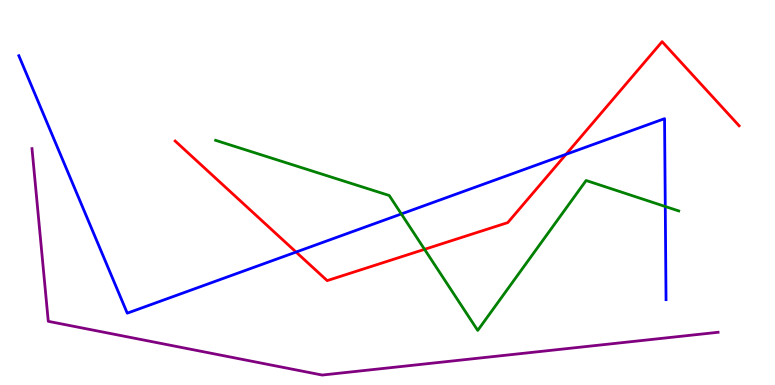[{'lines': ['blue', 'red'], 'intersections': [{'x': 3.82, 'y': 3.45}, {'x': 7.3, 'y': 5.99}]}, {'lines': ['green', 'red'], 'intersections': [{'x': 5.48, 'y': 3.52}]}, {'lines': ['purple', 'red'], 'intersections': []}, {'lines': ['blue', 'green'], 'intersections': [{'x': 5.18, 'y': 4.44}, {'x': 8.58, 'y': 4.64}]}, {'lines': ['blue', 'purple'], 'intersections': []}, {'lines': ['green', 'purple'], 'intersections': []}]